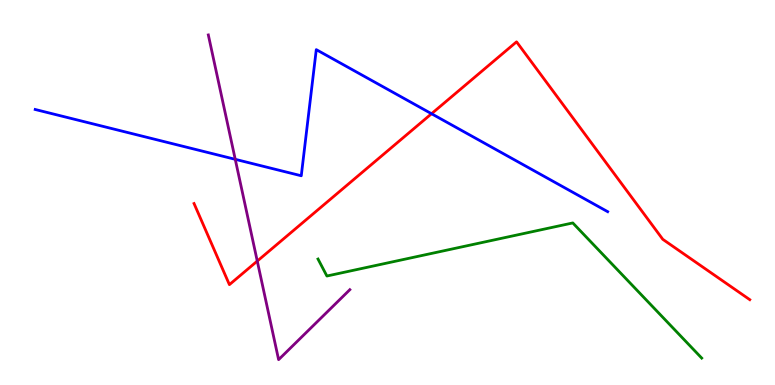[{'lines': ['blue', 'red'], 'intersections': [{'x': 5.57, 'y': 7.05}]}, {'lines': ['green', 'red'], 'intersections': []}, {'lines': ['purple', 'red'], 'intersections': [{'x': 3.32, 'y': 3.22}]}, {'lines': ['blue', 'green'], 'intersections': []}, {'lines': ['blue', 'purple'], 'intersections': [{'x': 3.04, 'y': 5.86}]}, {'lines': ['green', 'purple'], 'intersections': []}]